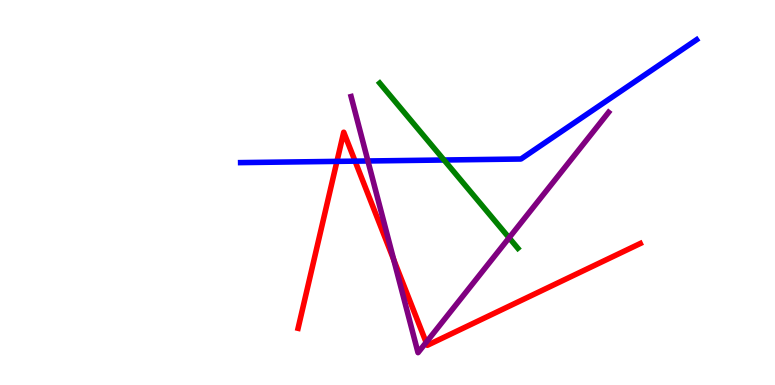[{'lines': ['blue', 'red'], 'intersections': [{'x': 4.35, 'y': 5.81}, {'x': 4.58, 'y': 5.81}]}, {'lines': ['green', 'red'], 'intersections': []}, {'lines': ['purple', 'red'], 'intersections': [{'x': 5.08, 'y': 3.25}, {'x': 5.5, 'y': 1.11}]}, {'lines': ['blue', 'green'], 'intersections': [{'x': 5.73, 'y': 5.84}]}, {'lines': ['blue', 'purple'], 'intersections': [{'x': 4.75, 'y': 5.82}]}, {'lines': ['green', 'purple'], 'intersections': [{'x': 6.57, 'y': 3.82}]}]